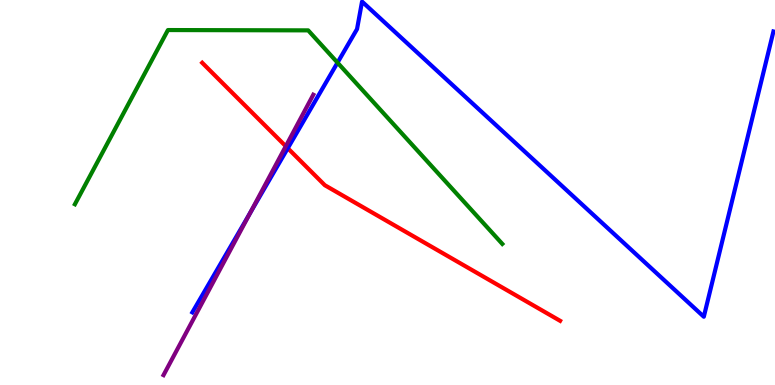[{'lines': ['blue', 'red'], 'intersections': [{'x': 3.71, 'y': 6.15}]}, {'lines': ['green', 'red'], 'intersections': []}, {'lines': ['purple', 'red'], 'intersections': [{'x': 3.69, 'y': 6.2}]}, {'lines': ['blue', 'green'], 'intersections': [{'x': 4.36, 'y': 8.37}]}, {'lines': ['blue', 'purple'], 'intersections': [{'x': 3.23, 'y': 4.47}]}, {'lines': ['green', 'purple'], 'intersections': []}]